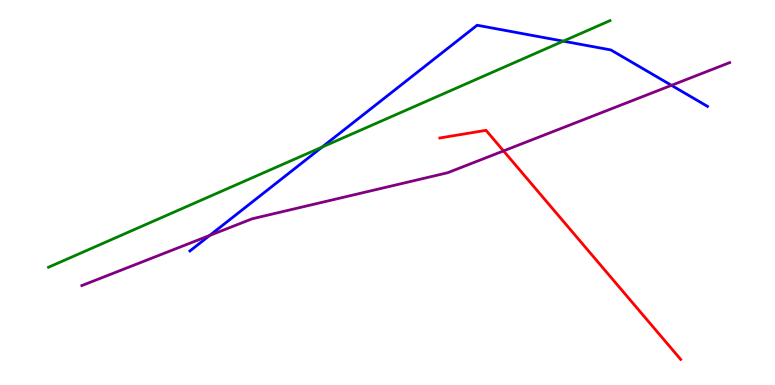[{'lines': ['blue', 'red'], 'intersections': []}, {'lines': ['green', 'red'], 'intersections': []}, {'lines': ['purple', 'red'], 'intersections': [{'x': 6.5, 'y': 6.08}]}, {'lines': ['blue', 'green'], 'intersections': [{'x': 4.16, 'y': 6.18}, {'x': 7.27, 'y': 8.93}]}, {'lines': ['blue', 'purple'], 'intersections': [{'x': 2.71, 'y': 3.88}, {'x': 8.66, 'y': 7.78}]}, {'lines': ['green', 'purple'], 'intersections': []}]